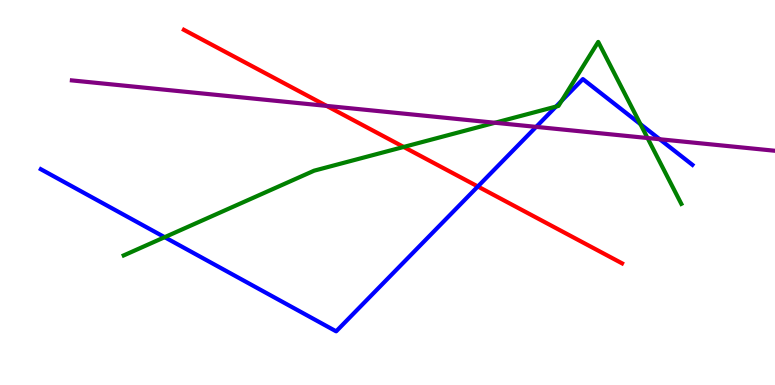[{'lines': ['blue', 'red'], 'intersections': [{'x': 6.17, 'y': 5.16}]}, {'lines': ['green', 'red'], 'intersections': [{'x': 5.21, 'y': 6.18}]}, {'lines': ['purple', 'red'], 'intersections': [{'x': 4.21, 'y': 7.25}]}, {'lines': ['blue', 'green'], 'intersections': [{'x': 2.12, 'y': 3.84}, {'x': 7.17, 'y': 7.23}, {'x': 7.25, 'y': 7.38}, {'x': 8.26, 'y': 6.78}]}, {'lines': ['blue', 'purple'], 'intersections': [{'x': 6.92, 'y': 6.7}, {'x': 8.51, 'y': 6.38}]}, {'lines': ['green', 'purple'], 'intersections': [{'x': 6.39, 'y': 6.81}, {'x': 8.36, 'y': 6.42}]}]